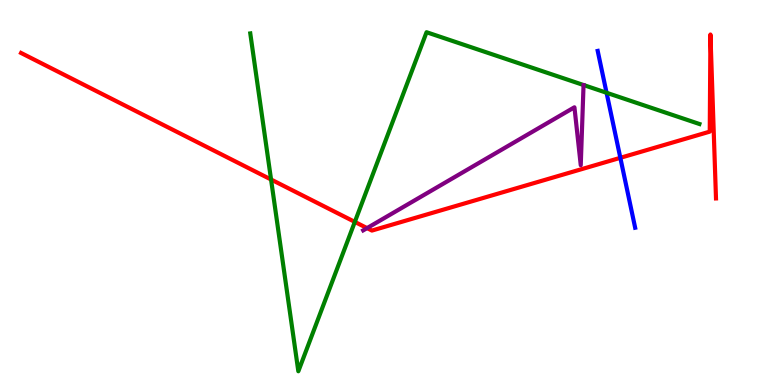[{'lines': ['blue', 'red'], 'intersections': [{'x': 8.0, 'y': 5.9}]}, {'lines': ['green', 'red'], 'intersections': [{'x': 3.5, 'y': 5.34}, {'x': 4.58, 'y': 4.24}]}, {'lines': ['purple', 'red'], 'intersections': [{'x': 4.74, 'y': 4.08}]}, {'lines': ['blue', 'green'], 'intersections': [{'x': 7.83, 'y': 7.59}]}, {'lines': ['blue', 'purple'], 'intersections': []}, {'lines': ['green', 'purple'], 'intersections': []}]